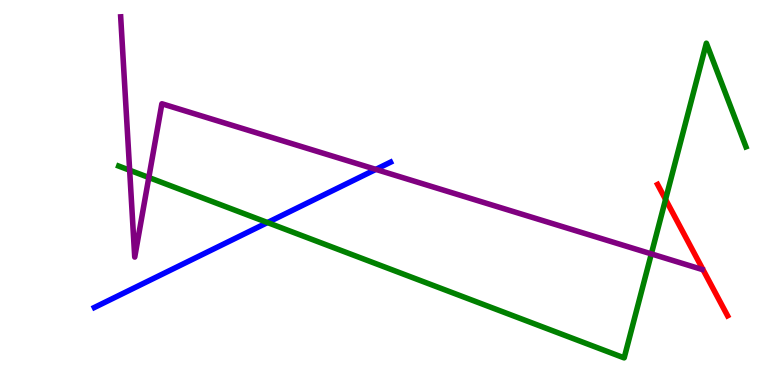[{'lines': ['blue', 'red'], 'intersections': []}, {'lines': ['green', 'red'], 'intersections': [{'x': 8.59, 'y': 4.82}]}, {'lines': ['purple', 'red'], 'intersections': []}, {'lines': ['blue', 'green'], 'intersections': [{'x': 3.45, 'y': 4.22}]}, {'lines': ['blue', 'purple'], 'intersections': [{'x': 4.85, 'y': 5.6}]}, {'lines': ['green', 'purple'], 'intersections': [{'x': 1.67, 'y': 5.58}, {'x': 1.92, 'y': 5.39}, {'x': 8.4, 'y': 3.41}]}]